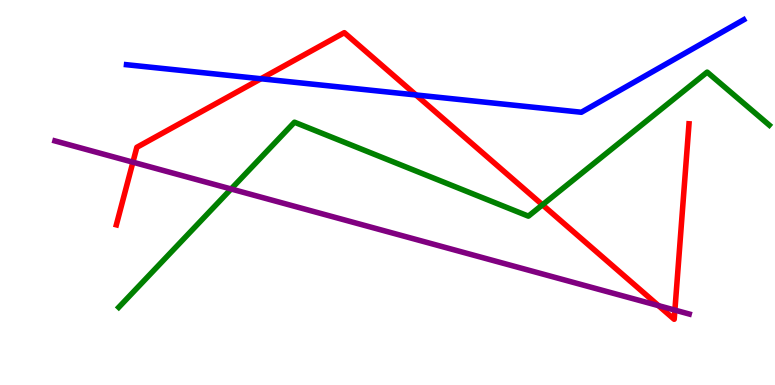[{'lines': ['blue', 'red'], 'intersections': [{'x': 3.37, 'y': 7.95}, {'x': 5.37, 'y': 7.53}]}, {'lines': ['green', 'red'], 'intersections': [{'x': 7.0, 'y': 4.68}]}, {'lines': ['purple', 'red'], 'intersections': [{'x': 1.72, 'y': 5.79}, {'x': 8.5, 'y': 2.06}, {'x': 8.71, 'y': 1.95}]}, {'lines': ['blue', 'green'], 'intersections': []}, {'lines': ['blue', 'purple'], 'intersections': []}, {'lines': ['green', 'purple'], 'intersections': [{'x': 2.98, 'y': 5.09}]}]